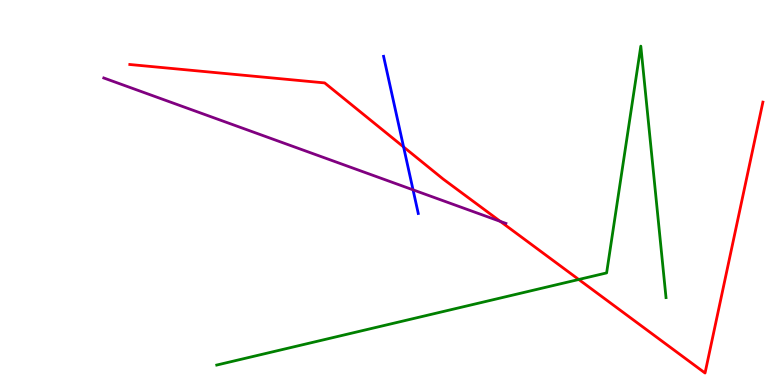[{'lines': ['blue', 'red'], 'intersections': [{'x': 5.21, 'y': 6.18}]}, {'lines': ['green', 'red'], 'intersections': [{'x': 7.47, 'y': 2.74}]}, {'lines': ['purple', 'red'], 'intersections': [{'x': 6.46, 'y': 4.25}]}, {'lines': ['blue', 'green'], 'intersections': []}, {'lines': ['blue', 'purple'], 'intersections': [{'x': 5.33, 'y': 5.07}]}, {'lines': ['green', 'purple'], 'intersections': []}]